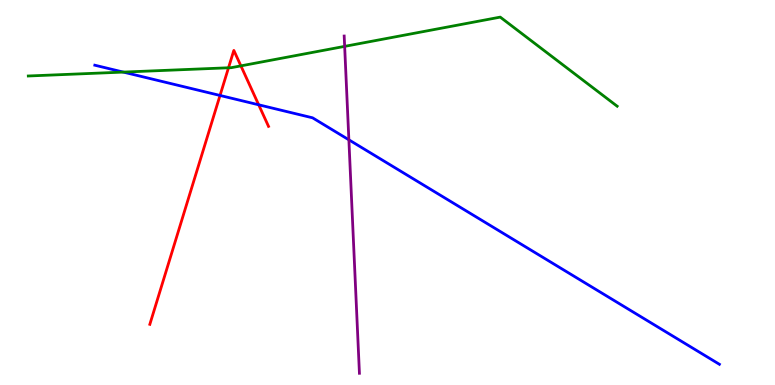[{'lines': ['blue', 'red'], 'intersections': [{'x': 2.84, 'y': 7.52}, {'x': 3.34, 'y': 7.28}]}, {'lines': ['green', 'red'], 'intersections': [{'x': 2.95, 'y': 8.24}, {'x': 3.11, 'y': 8.29}]}, {'lines': ['purple', 'red'], 'intersections': []}, {'lines': ['blue', 'green'], 'intersections': [{'x': 1.59, 'y': 8.13}]}, {'lines': ['blue', 'purple'], 'intersections': [{'x': 4.5, 'y': 6.37}]}, {'lines': ['green', 'purple'], 'intersections': [{'x': 4.45, 'y': 8.8}]}]